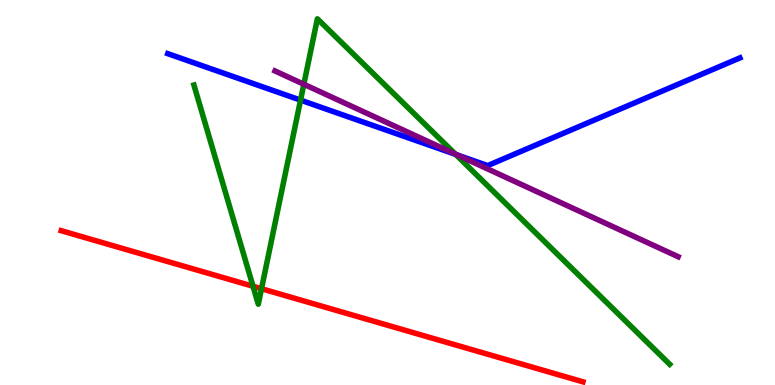[{'lines': ['blue', 'red'], 'intersections': []}, {'lines': ['green', 'red'], 'intersections': [{'x': 3.26, 'y': 2.56}, {'x': 3.37, 'y': 2.5}]}, {'lines': ['purple', 'red'], 'intersections': []}, {'lines': ['blue', 'green'], 'intersections': [{'x': 3.88, 'y': 7.4}, {'x': 5.88, 'y': 5.99}]}, {'lines': ['blue', 'purple'], 'intersections': [{'x': 5.9, 'y': 5.97}]}, {'lines': ['green', 'purple'], 'intersections': [{'x': 3.92, 'y': 7.81}, {'x': 5.87, 'y': 6.0}]}]